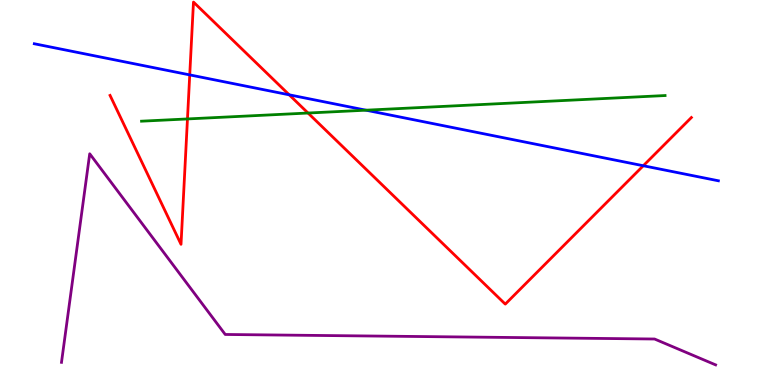[{'lines': ['blue', 'red'], 'intersections': [{'x': 2.45, 'y': 8.05}, {'x': 3.73, 'y': 7.54}, {'x': 8.3, 'y': 5.7}]}, {'lines': ['green', 'red'], 'intersections': [{'x': 2.42, 'y': 6.91}, {'x': 3.97, 'y': 7.06}]}, {'lines': ['purple', 'red'], 'intersections': []}, {'lines': ['blue', 'green'], 'intersections': [{'x': 4.72, 'y': 7.14}]}, {'lines': ['blue', 'purple'], 'intersections': []}, {'lines': ['green', 'purple'], 'intersections': []}]